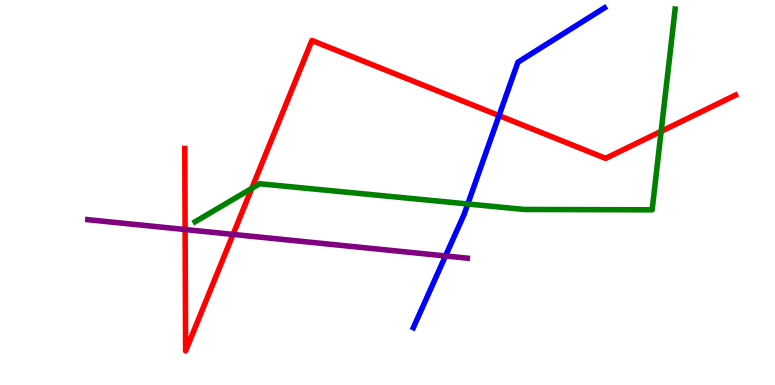[{'lines': ['blue', 'red'], 'intersections': [{'x': 6.44, 'y': 7.0}]}, {'lines': ['green', 'red'], 'intersections': [{'x': 3.25, 'y': 5.11}, {'x': 8.53, 'y': 6.59}]}, {'lines': ['purple', 'red'], 'intersections': [{'x': 2.39, 'y': 4.04}, {'x': 3.01, 'y': 3.91}]}, {'lines': ['blue', 'green'], 'intersections': [{'x': 6.04, 'y': 4.7}]}, {'lines': ['blue', 'purple'], 'intersections': [{'x': 5.75, 'y': 3.35}]}, {'lines': ['green', 'purple'], 'intersections': []}]